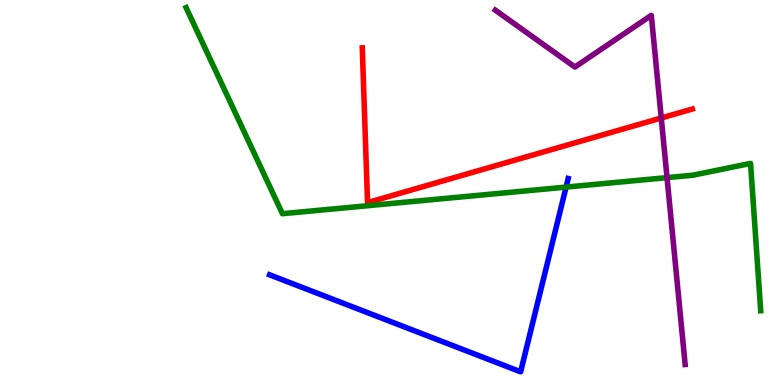[{'lines': ['blue', 'red'], 'intersections': []}, {'lines': ['green', 'red'], 'intersections': []}, {'lines': ['purple', 'red'], 'intersections': [{'x': 8.53, 'y': 6.94}]}, {'lines': ['blue', 'green'], 'intersections': [{'x': 7.3, 'y': 5.14}]}, {'lines': ['blue', 'purple'], 'intersections': []}, {'lines': ['green', 'purple'], 'intersections': [{'x': 8.61, 'y': 5.39}]}]